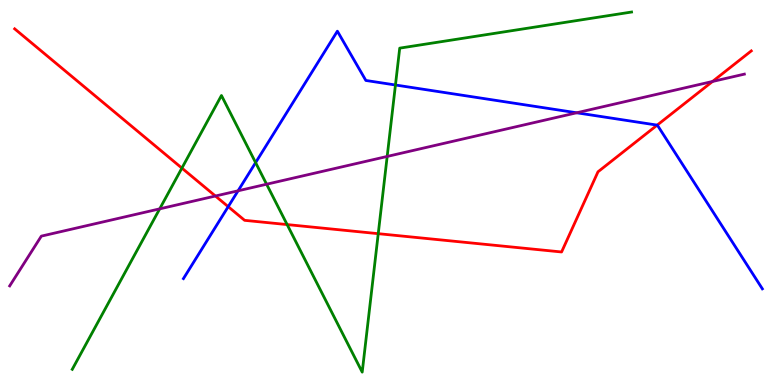[{'lines': ['blue', 'red'], 'intersections': [{'x': 2.94, 'y': 4.63}, {'x': 8.48, 'y': 6.75}]}, {'lines': ['green', 'red'], 'intersections': [{'x': 2.35, 'y': 5.63}, {'x': 3.7, 'y': 4.17}, {'x': 4.88, 'y': 3.93}]}, {'lines': ['purple', 'red'], 'intersections': [{'x': 2.78, 'y': 4.91}, {'x': 9.19, 'y': 7.88}]}, {'lines': ['blue', 'green'], 'intersections': [{'x': 3.3, 'y': 5.78}, {'x': 5.1, 'y': 7.79}]}, {'lines': ['blue', 'purple'], 'intersections': [{'x': 3.07, 'y': 5.04}, {'x': 7.44, 'y': 7.07}]}, {'lines': ['green', 'purple'], 'intersections': [{'x': 2.06, 'y': 4.58}, {'x': 3.44, 'y': 5.21}, {'x': 5.0, 'y': 5.94}]}]